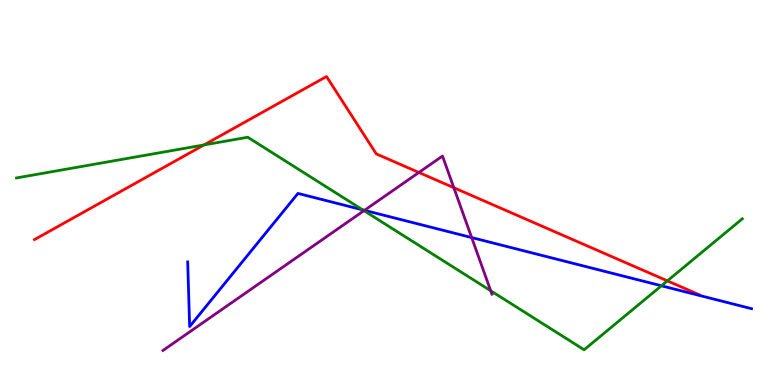[{'lines': ['blue', 'red'], 'intersections': []}, {'lines': ['green', 'red'], 'intersections': [{'x': 2.63, 'y': 6.24}, {'x': 8.61, 'y': 2.71}]}, {'lines': ['purple', 'red'], 'intersections': [{'x': 5.4, 'y': 5.52}, {'x': 5.86, 'y': 5.12}]}, {'lines': ['blue', 'green'], 'intersections': [{'x': 4.68, 'y': 4.55}, {'x': 8.53, 'y': 2.58}]}, {'lines': ['blue', 'purple'], 'intersections': [{'x': 4.7, 'y': 4.54}, {'x': 6.09, 'y': 3.83}]}, {'lines': ['green', 'purple'], 'intersections': [{'x': 4.7, 'y': 4.53}, {'x': 6.33, 'y': 2.45}]}]